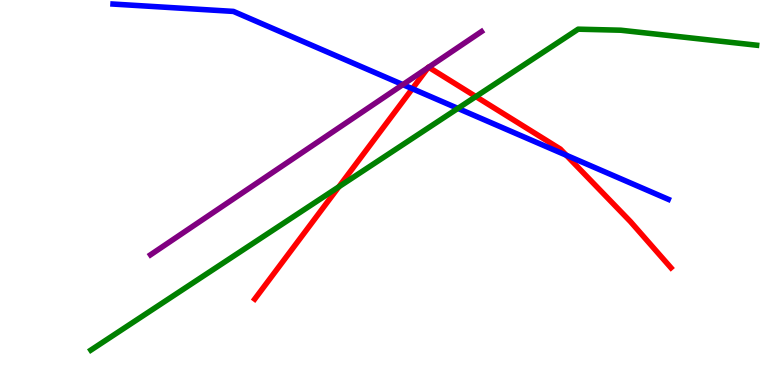[{'lines': ['blue', 'red'], 'intersections': [{'x': 5.32, 'y': 7.7}, {'x': 7.31, 'y': 5.97}]}, {'lines': ['green', 'red'], 'intersections': [{'x': 4.37, 'y': 5.15}, {'x': 6.14, 'y': 7.49}]}, {'lines': ['purple', 'red'], 'intersections': [{'x': 5.53, 'y': 8.25}, {'x': 5.53, 'y': 8.25}]}, {'lines': ['blue', 'green'], 'intersections': [{'x': 5.91, 'y': 7.18}]}, {'lines': ['blue', 'purple'], 'intersections': [{'x': 5.2, 'y': 7.8}]}, {'lines': ['green', 'purple'], 'intersections': []}]